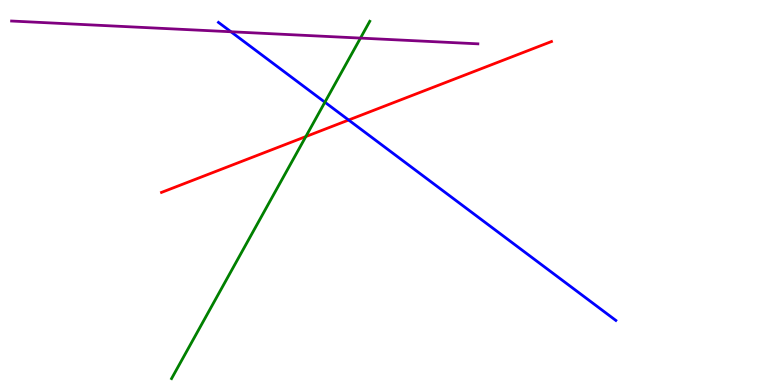[{'lines': ['blue', 'red'], 'intersections': [{'x': 4.5, 'y': 6.88}]}, {'lines': ['green', 'red'], 'intersections': [{'x': 3.95, 'y': 6.45}]}, {'lines': ['purple', 'red'], 'intersections': []}, {'lines': ['blue', 'green'], 'intersections': [{'x': 4.19, 'y': 7.35}]}, {'lines': ['blue', 'purple'], 'intersections': [{'x': 2.98, 'y': 9.18}]}, {'lines': ['green', 'purple'], 'intersections': [{'x': 4.65, 'y': 9.01}]}]